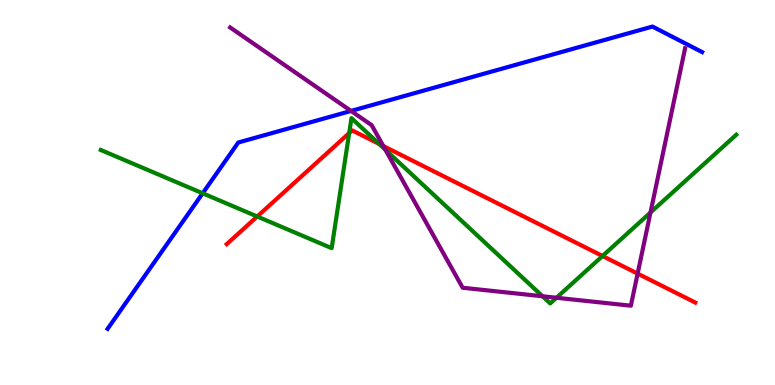[{'lines': ['blue', 'red'], 'intersections': []}, {'lines': ['green', 'red'], 'intersections': [{'x': 3.32, 'y': 4.38}, {'x': 4.51, 'y': 6.54}, {'x': 4.89, 'y': 6.26}, {'x': 7.77, 'y': 3.35}]}, {'lines': ['purple', 'red'], 'intersections': [{'x': 4.95, 'y': 6.21}, {'x': 8.23, 'y': 2.89}]}, {'lines': ['blue', 'green'], 'intersections': [{'x': 2.62, 'y': 4.98}]}, {'lines': ['blue', 'purple'], 'intersections': [{'x': 4.53, 'y': 7.12}]}, {'lines': ['green', 'purple'], 'intersections': [{'x': 4.97, 'y': 6.11}, {'x': 7.0, 'y': 2.3}, {'x': 7.18, 'y': 2.27}, {'x': 8.39, 'y': 4.48}]}]